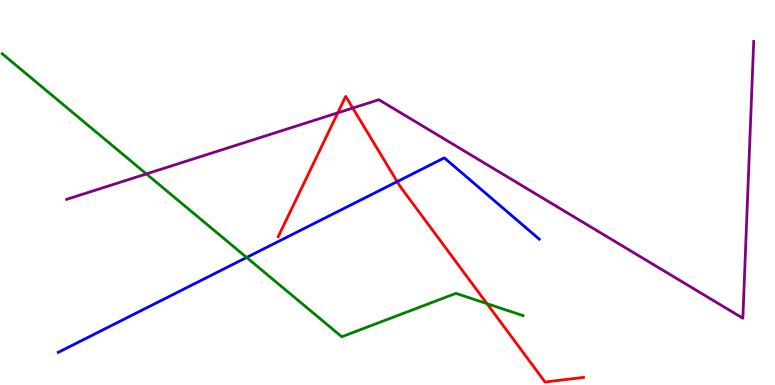[{'lines': ['blue', 'red'], 'intersections': [{'x': 5.12, 'y': 5.28}]}, {'lines': ['green', 'red'], 'intersections': [{'x': 6.28, 'y': 2.11}]}, {'lines': ['purple', 'red'], 'intersections': [{'x': 4.36, 'y': 7.07}, {'x': 4.55, 'y': 7.19}]}, {'lines': ['blue', 'green'], 'intersections': [{'x': 3.18, 'y': 3.31}]}, {'lines': ['blue', 'purple'], 'intersections': []}, {'lines': ['green', 'purple'], 'intersections': [{'x': 1.89, 'y': 5.48}]}]